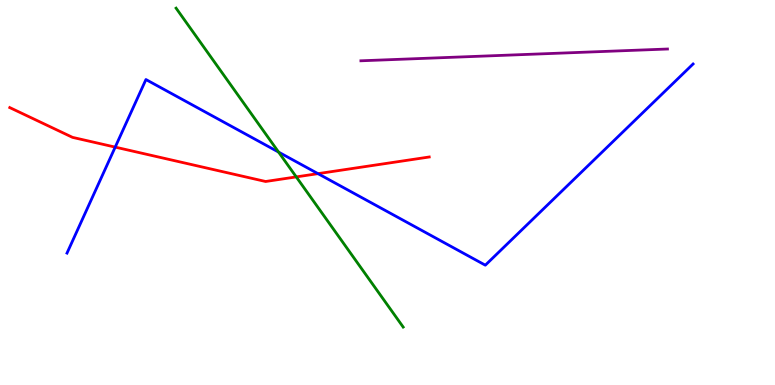[{'lines': ['blue', 'red'], 'intersections': [{'x': 1.49, 'y': 6.18}, {'x': 4.1, 'y': 5.49}]}, {'lines': ['green', 'red'], 'intersections': [{'x': 3.82, 'y': 5.41}]}, {'lines': ['purple', 'red'], 'intersections': []}, {'lines': ['blue', 'green'], 'intersections': [{'x': 3.59, 'y': 6.05}]}, {'lines': ['blue', 'purple'], 'intersections': []}, {'lines': ['green', 'purple'], 'intersections': []}]